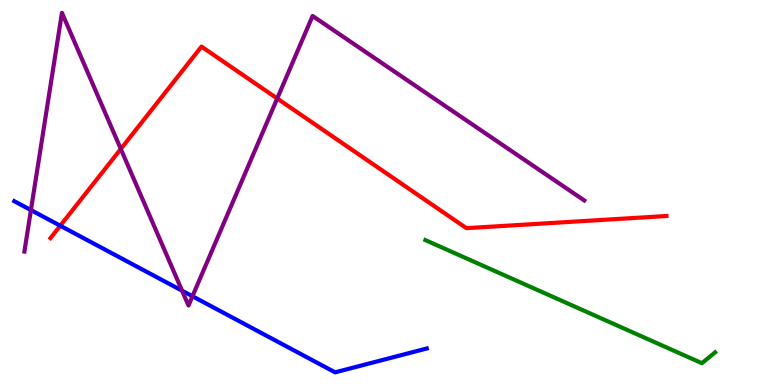[{'lines': ['blue', 'red'], 'intersections': [{'x': 0.778, 'y': 4.14}]}, {'lines': ['green', 'red'], 'intersections': []}, {'lines': ['purple', 'red'], 'intersections': [{'x': 1.56, 'y': 6.13}, {'x': 3.58, 'y': 7.44}]}, {'lines': ['blue', 'green'], 'intersections': []}, {'lines': ['blue', 'purple'], 'intersections': [{'x': 0.399, 'y': 4.54}, {'x': 2.35, 'y': 2.45}, {'x': 2.48, 'y': 2.31}]}, {'lines': ['green', 'purple'], 'intersections': []}]